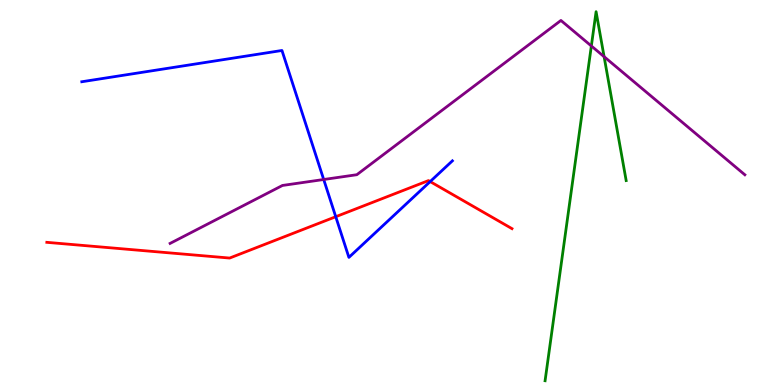[{'lines': ['blue', 'red'], 'intersections': [{'x': 4.33, 'y': 4.37}, {'x': 5.55, 'y': 5.28}]}, {'lines': ['green', 'red'], 'intersections': []}, {'lines': ['purple', 'red'], 'intersections': []}, {'lines': ['blue', 'green'], 'intersections': []}, {'lines': ['blue', 'purple'], 'intersections': [{'x': 4.18, 'y': 5.34}]}, {'lines': ['green', 'purple'], 'intersections': [{'x': 7.63, 'y': 8.81}, {'x': 7.79, 'y': 8.53}]}]